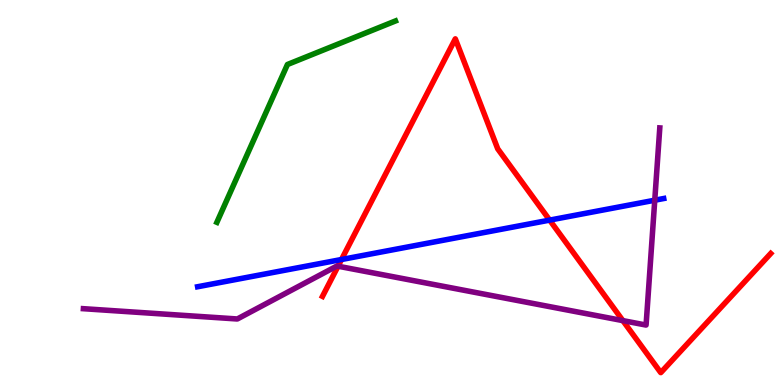[{'lines': ['blue', 'red'], 'intersections': [{'x': 4.41, 'y': 3.26}, {'x': 7.09, 'y': 4.28}]}, {'lines': ['green', 'red'], 'intersections': []}, {'lines': ['purple', 'red'], 'intersections': [{'x': 4.36, 'y': 3.09}, {'x': 8.04, 'y': 1.67}]}, {'lines': ['blue', 'green'], 'intersections': []}, {'lines': ['blue', 'purple'], 'intersections': [{'x': 8.45, 'y': 4.8}]}, {'lines': ['green', 'purple'], 'intersections': []}]